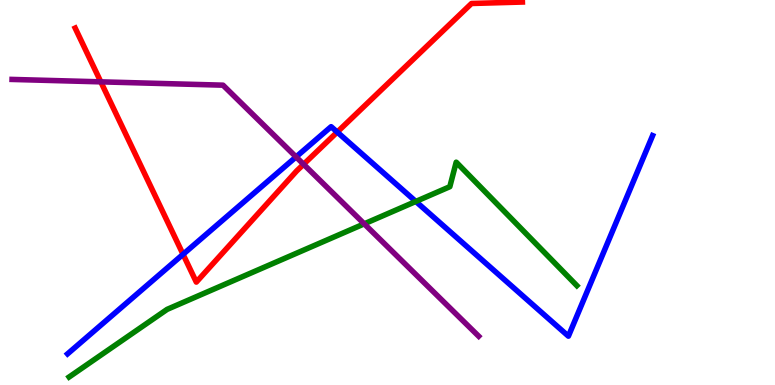[{'lines': ['blue', 'red'], 'intersections': [{'x': 2.36, 'y': 3.39}, {'x': 4.35, 'y': 6.57}]}, {'lines': ['green', 'red'], 'intersections': []}, {'lines': ['purple', 'red'], 'intersections': [{'x': 1.3, 'y': 7.87}, {'x': 3.92, 'y': 5.73}]}, {'lines': ['blue', 'green'], 'intersections': [{'x': 5.37, 'y': 4.77}]}, {'lines': ['blue', 'purple'], 'intersections': [{'x': 3.82, 'y': 5.92}]}, {'lines': ['green', 'purple'], 'intersections': [{'x': 4.7, 'y': 4.19}]}]